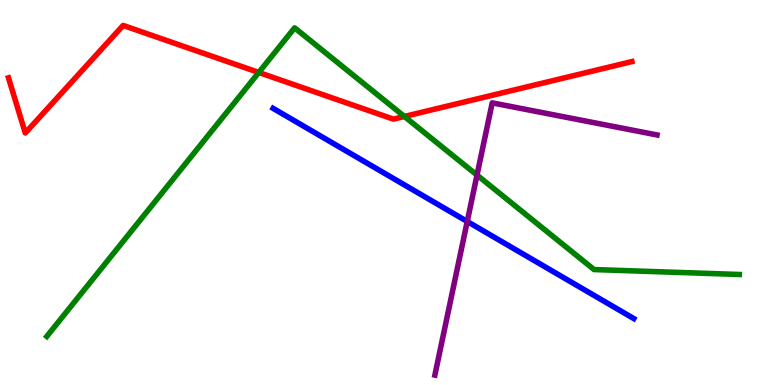[{'lines': ['blue', 'red'], 'intersections': []}, {'lines': ['green', 'red'], 'intersections': [{'x': 3.34, 'y': 8.12}, {'x': 5.22, 'y': 6.97}]}, {'lines': ['purple', 'red'], 'intersections': []}, {'lines': ['blue', 'green'], 'intersections': []}, {'lines': ['blue', 'purple'], 'intersections': [{'x': 6.03, 'y': 4.25}]}, {'lines': ['green', 'purple'], 'intersections': [{'x': 6.15, 'y': 5.45}]}]